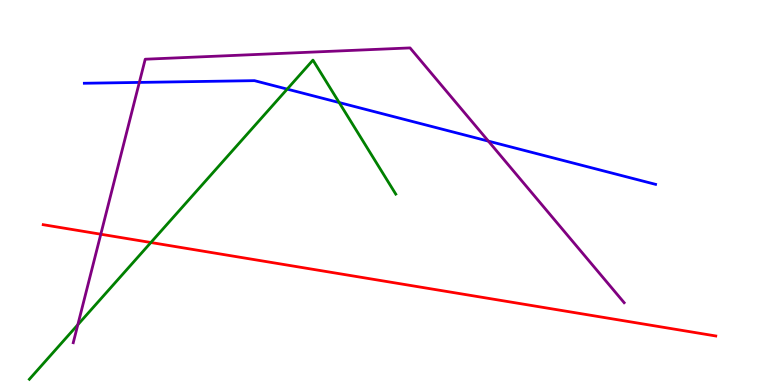[{'lines': ['blue', 'red'], 'intersections': []}, {'lines': ['green', 'red'], 'intersections': [{'x': 1.95, 'y': 3.7}]}, {'lines': ['purple', 'red'], 'intersections': [{'x': 1.3, 'y': 3.92}]}, {'lines': ['blue', 'green'], 'intersections': [{'x': 3.71, 'y': 7.69}, {'x': 4.38, 'y': 7.34}]}, {'lines': ['blue', 'purple'], 'intersections': [{'x': 1.8, 'y': 7.86}, {'x': 6.3, 'y': 6.33}]}, {'lines': ['green', 'purple'], 'intersections': [{'x': 1.0, 'y': 1.57}]}]